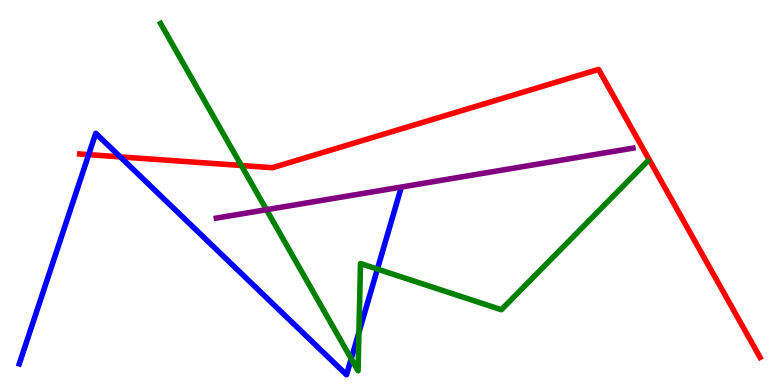[{'lines': ['blue', 'red'], 'intersections': [{'x': 1.14, 'y': 5.98}, {'x': 1.55, 'y': 5.93}]}, {'lines': ['green', 'red'], 'intersections': [{'x': 3.11, 'y': 5.7}]}, {'lines': ['purple', 'red'], 'intersections': []}, {'lines': ['blue', 'green'], 'intersections': [{'x': 4.53, 'y': 0.681}, {'x': 4.63, 'y': 1.37}, {'x': 4.87, 'y': 3.01}]}, {'lines': ['blue', 'purple'], 'intersections': []}, {'lines': ['green', 'purple'], 'intersections': [{'x': 3.44, 'y': 4.55}]}]